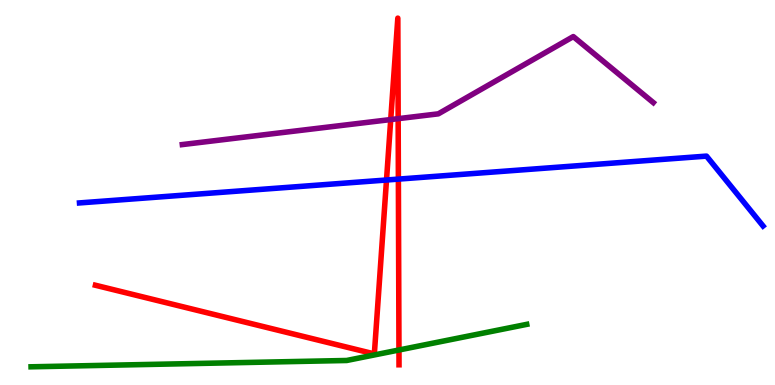[{'lines': ['blue', 'red'], 'intersections': [{'x': 4.99, 'y': 5.32}, {'x': 5.14, 'y': 5.35}]}, {'lines': ['green', 'red'], 'intersections': [{'x': 5.15, 'y': 0.909}]}, {'lines': ['purple', 'red'], 'intersections': [{'x': 5.04, 'y': 6.89}, {'x': 5.14, 'y': 6.92}]}, {'lines': ['blue', 'green'], 'intersections': []}, {'lines': ['blue', 'purple'], 'intersections': []}, {'lines': ['green', 'purple'], 'intersections': []}]